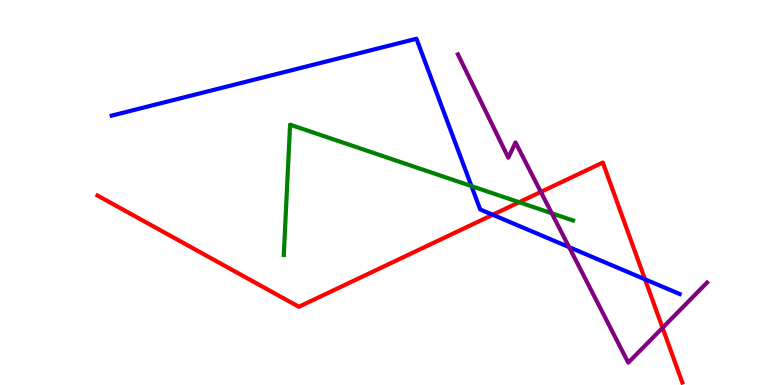[{'lines': ['blue', 'red'], 'intersections': [{'x': 6.36, 'y': 4.42}, {'x': 8.32, 'y': 2.75}]}, {'lines': ['green', 'red'], 'intersections': [{'x': 6.7, 'y': 4.75}]}, {'lines': ['purple', 'red'], 'intersections': [{'x': 6.98, 'y': 5.01}, {'x': 8.55, 'y': 1.49}]}, {'lines': ['blue', 'green'], 'intersections': [{'x': 6.08, 'y': 5.17}]}, {'lines': ['blue', 'purple'], 'intersections': [{'x': 7.34, 'y': 3.58}]}, {'lines': ['green', 'purple'], 'intersections': [{'x': 7.12, 'y': 4.46}]}]